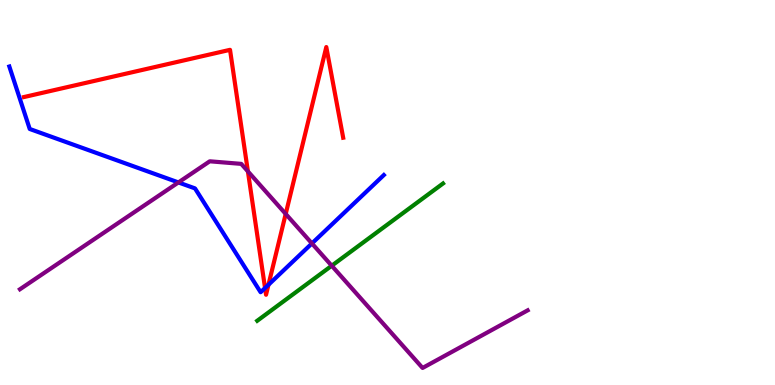[{'lines': ['blue', 'red'], 'intersections': [{'x': 3.42, 'y': 2.52}, {'x': 3.46, 'y': 2.6}]}, {'lines': ['green', 'red'], 'intersections': []}, {'lines': ['purple', 'red'], 'intersections': [{'x': 3.2, 'y': 5.55}, {'x': 3.69, 'y': 4.44}]}, {'lines': ['blue', 'green'], 'intersections': []}, {'lines': ['blue', 'purple'], 'intersections': [{'x': 2.3, 'y': 5.26}, {'x': 4.02, 'y': 3.68}]}, {'lines': ['green', 'purple'], 'intersections': [{'x': 4.28, 'y': 3.1}]}]